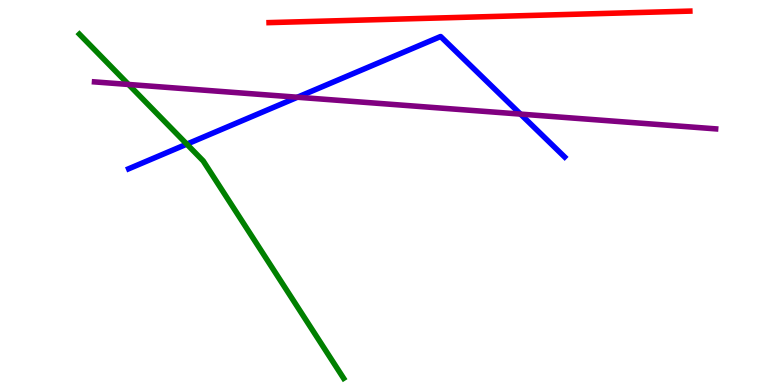[{'lines': ['blue', 'red'], 'intersections': []}, {'lines': ['green', 'red'], 'intersections': []}, {'lines': ['purple', 'red'], 'intersections': []}, {'lines': ['blue', 'green'], 'intersections': [{'x': 2.41, 'y': 6.26}]}, {'lines': ['blue', 'purple'], 'intersections': [{'x': 3.84, 'y': 7.47}, {'x': 6.72, 'y': 7.04}]}, {'lines': ['green', 'purple'], 'intersections': [{'x': 1.66, 'y': 7.81}]}]